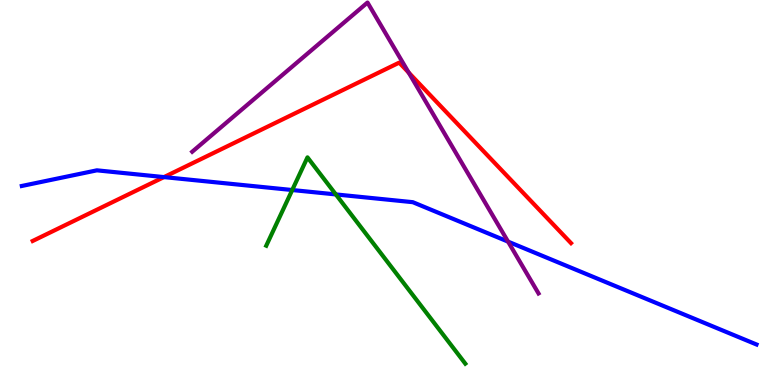[{'lines': ['blue', 'red'], 'intersections': [{'x': 2.12, 'y': 5.4}]}, {'lines': ['green', 'red'], 'intersections': []}, {'lines': ['purple', 'red'], 'intersections': [{'x': 5.27, 'y': 8.11}]}, {'lines': ['blue', 'green'], 'intersections': [{'x': 3.77, 'y': 5.06}, {'x': 4.33, 'y': 4.95}]}, {'lines': ['blue', 'purple'], 'intersections': [{'x': 6.56, 'y': 3.72}]}, {'lines': ['green', 'purple'], 'intersections': []}]